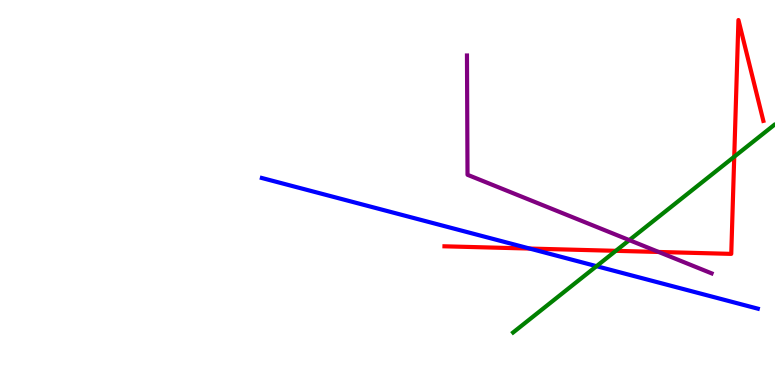[{'lines': ['blue', 'red'], 'intersections': [{'x': 6.83, 'y': 3.54}]}, {'lines': ['green', 'red'], 'intersections': [{'x': 7.95, 'y': 3.48}, {'x': 9.47, 'y': 5.93}]}, {'lines': ['purple', 'red'], 'intersections': [{'x': 8.5, 'y': 3.46}]}, {'lines': ['blue', 'green'], 'intersections': [{'x': 7.7, 'y': 3.09}]}, {'lines': ['blue', 'purple'], 'intersections': []}, {'lines': ['green', 'purple'], 'intersections': [{'x': 8.12, 'y': 3.76}]}]